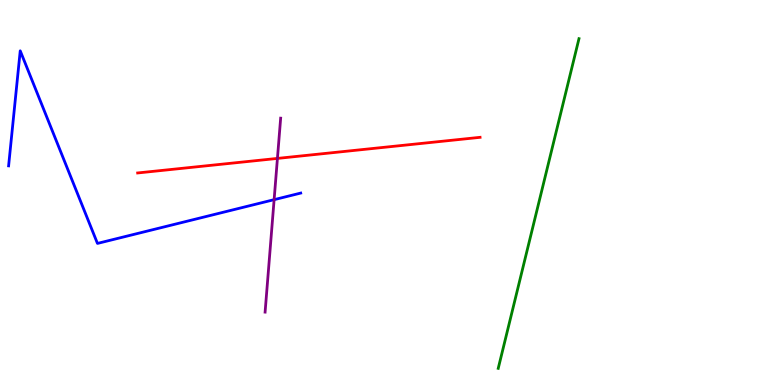[{'lines': ['blue', 'red'], 'intersections': []}, {'lines': ['green', 'red'], 'intersections': []}, {'lines': ['purple', 'red'], 'intersections': [{'x': 3.58, 'y': 5.89}]}, {'lines': ['blue', 'green'], 'intersections': []}, {'lines': ['blue', 'purple'], 'intersections': [{'x': 3.54, 'y': 4.81}]}, {'lines': ['green', 'purple'], 'intersections': []}]